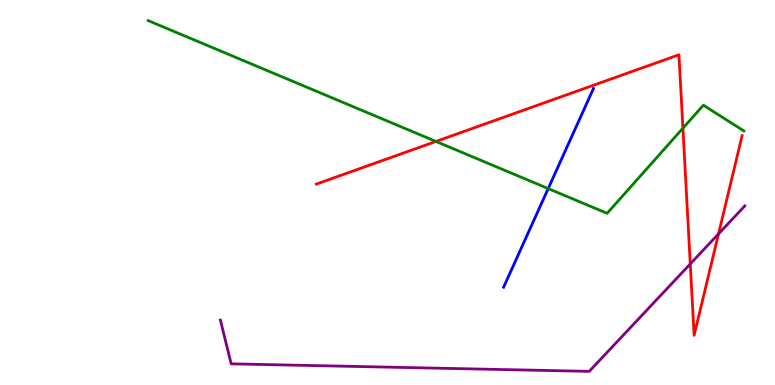[{'lines': ['blue', 'red'], 'intersections': []}, {'lines': ['green', 'red'], 'intersections': [{'x': 5.63, 'y': 6.33}, {'x': 8.81, 'y': 6.67}]}, {'lines': ['purple', 'red'], 'intersections': [{'x': 8.91, 'y': 3.14}, {'x': 9.27, 'y': 3.92}]}, {'lines': ['blue', 'green'], 'intersections': [{'x': 7.07, 'y': 5.1}]}, {'lines': ['blue', 'purple'], 'intersections': []}, {'lines': ['green', 'purple'], 'intersections': []}]